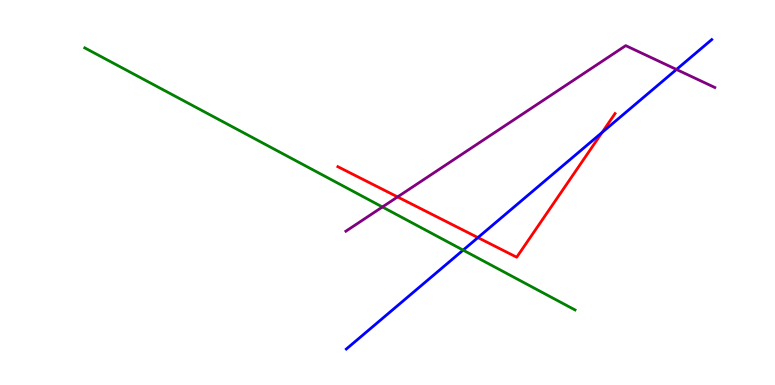[{'lines': ['blue', 'red'], 'intersections': [{'x': 6.17, 'y': 3.83}, {'x': 7.77, 'y': 6.56}]}, {'lines': ['green', 'red'], 'intersections': []}, {'lines': ['purple', 'red'], 'intersections': [{'x': 5.13, 'y': 4.89}]}, {'lines': ['blue', 'green'], 'intersections': [{'x': 5.98, 'y': 3.5}]}, {'lines': ['blue', 'purple'], 'intersections': [{'x': 8.73, 'y': 8.2}]}, {'lines': ['green', 'purple'], 'intersections': [{'x': 4.93, 'y': 4.62}]}]